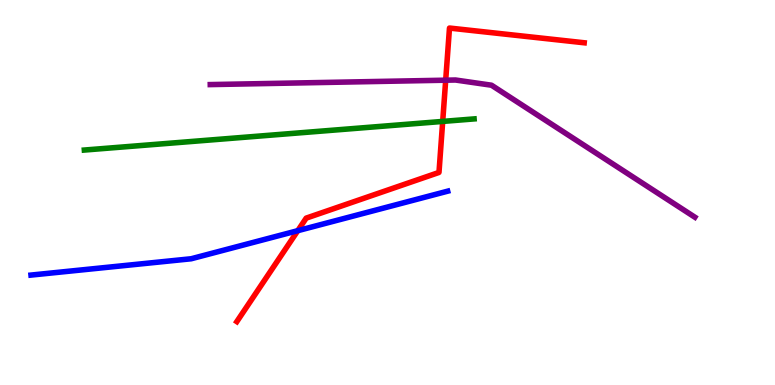[{'lines': ['blue', 'red'], 'intersections': [{'x': 3.84, 'y': 4.01}]}, {'lines': ['green', 'red'], 'intersections': [{'x': 5.71, 'y': 6.85}]}, {'lines': ['purple', 'red'], 'intersections': [{'x': 5.75, 'y': 7.92}]}, {'lines': ['blue', 'green'], 'intersections': []}, {'lines': ['blue', 'purple'], 'intersections': []}, {'lines': ['green', 'purple'], 'intersections': []}]